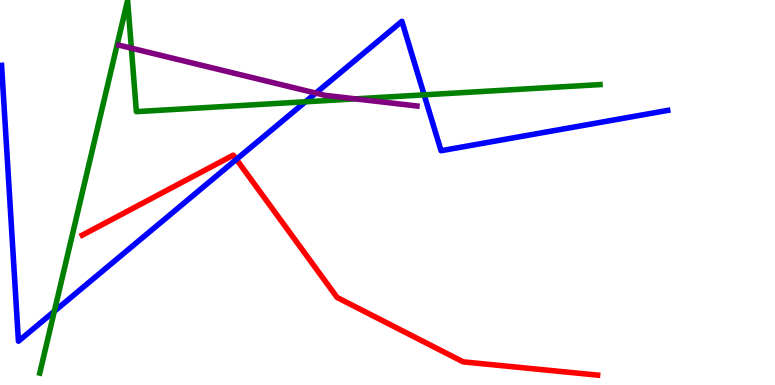[{'lines': ['blue', 'red'], 'intersections': [{'x': 3.05, 'y': 5.86}]}, {'lines': ['green', 'red'], 'intersections': []}, {'lines': ['purple', 'red'], 'intersections': []}, {'lines': ['blue', 'green'], 'intersections': [{'x': 0.701, 'y': 1.91}, {'x': 3.94, 'y': 7.36}, {'x': 5.47, 'y': 7.54}]}, {'lines': ['blue', 'purple'], 'intersections': [{'x': 4.08, 'y': 7.58}]}, {'lines': ['green', 'purple'], 'intersections': [{'x': 1.7, 'y': 8.75}, {'x': 4.59, 'y': 7.43}]}]